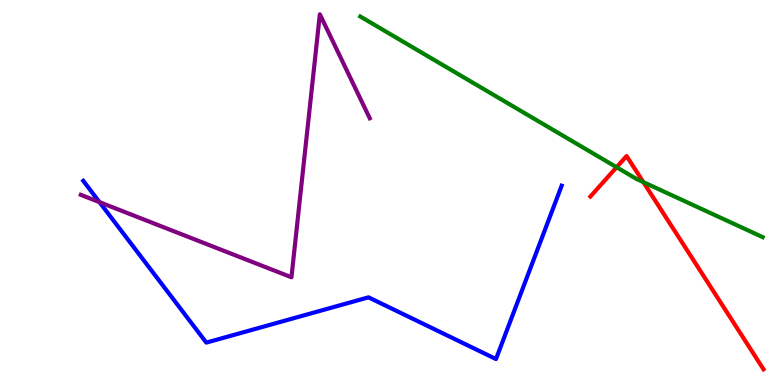[{'lines': ['blue', 'red'], 'intersections': []}, {'lines': ['green', 'red'], 'intersections': [{'x': 7.96, 'y': 5.66}, {'x': 8.3, 'y': 5.27}]}, {'lines': ['purple', 'red'], 'intersections': []}, {'lines': ['blue', 'green'], 'intersections': []}, {'lines': ['blue', 'purple'], 'intersections': [{'x': 1.28, 'y': 4.75}]}, {'lines': ['green', 'purple'], 'intersections': []}]